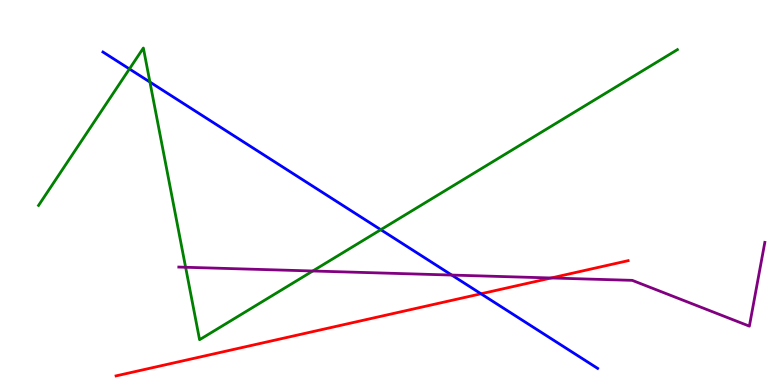[{'lines': ['blue', 'red'], 'intersections': [{'x': 6.21, 'y': 2.37}]}, {'lines': ['green', 'red'], 'intersections': []}, {'lines': ['purple', 'red'], 'intersections': [{'x': 7.11, 'y': 2.78}]}, {'lines': ['blue', 'green'], 'intersections': [{'x': 1.67, 'y': 8.21}, {'x': 1.93, 'y': 7.87}, {'x': 4.91, 'y': 4.03}]}, {'lines': ['blue', 'purple'], 'intersections': [{'x': 5.83, 'y': 2.86}]}, {'lines': ['green', 'purple'], 'intersections': [{'x': 2.4, 'y': 3.06}, {'x': 4.04, 'y': 2.96}]}]